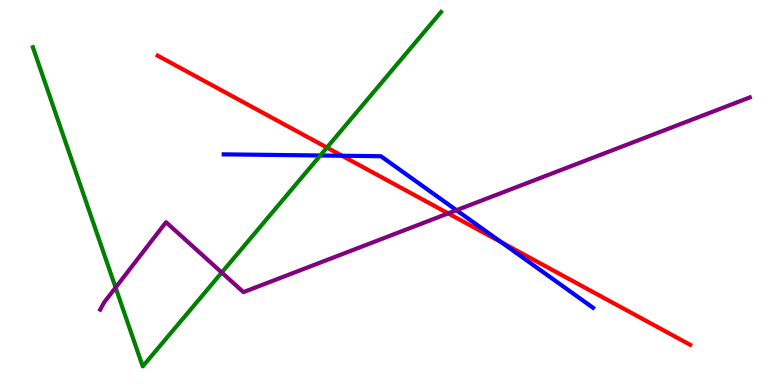[{'lines': ['blue', 'red'], 'intersections': [{'x': 4.41, 'y': 5.95}, {'x': 6.47, 'y': 3.71}]}, {'lines': ['green', 'red'], 'intersections': [{'x': 4.22, 'y': 6.17}]}, {'lines': ['purple', 'red'], 'intersections': [{'x': 5.78, 'y': 4.46}]}, {'lines': ['blue', 'green'], 'intersections': [{'x': 4.13, 'y': 5.96}]}, {'lines': ['blue', 'purple'], 'intersections': [{'x': 5.89, 'y': 4.54}]}, {'lines': ['green', 'purple'], 'intersections': [{'x': 1.49, 'y': 2.53}, {'x': 2.86, 'y': 2.92}]}]